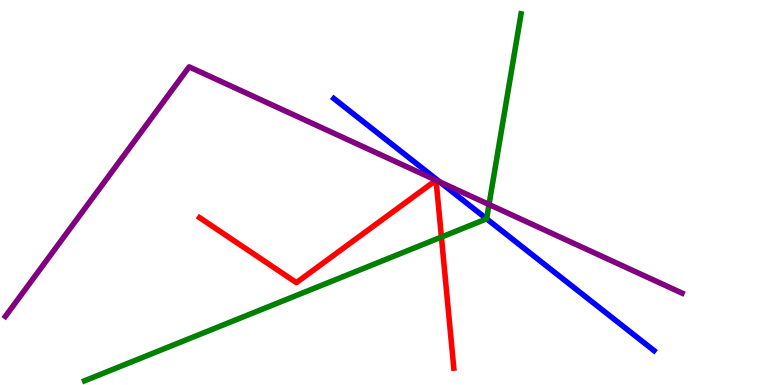[{'lines': ['blue', 'red'], 'intersections': []}, {'lines': ['green', 'red'], 'intersections': [{'x': 5.7, 'y': 3.84}]}, {'lines': ['purple', 'red'], 'intersections': []}, {'lines': ['blue', 'green'], 'intersections': [{'x': 6.28, 'y': 4.32}]}, {'lines': ['blue', 'purple'], 'intersections': [{'x': 5.67, 'y': 5.28}]}, {'lines': ['green', 'purple'], 'intersections': [{'x': 6.31, 'y': 4.69}]}]